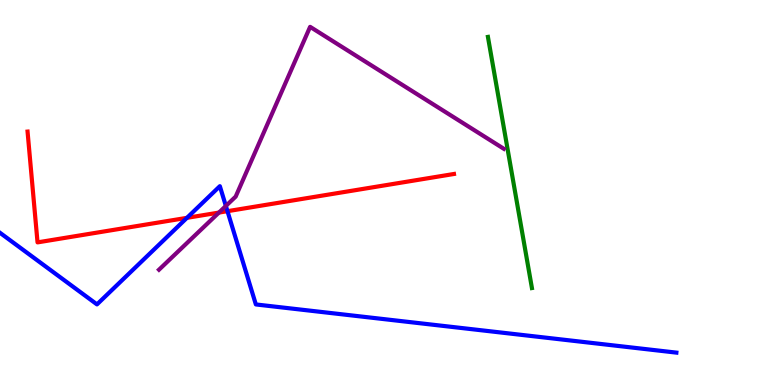[{'lines': ['blue', 'red'], 'intersections': [{'x': 2.41, 'y': 4.34}, {'x': 2.94, 'y': 4.51}]}, {'lines': ['green', 'red'], 'intersections': []}, {'lines': ['purple', 'red'], 'intersections': [{'x': 2.82, 'y': 4.48}]}, {'lines': ['blue', 'green'], 'intersections': []}, {'lines': ['blue', 'purple'], 'intersections': [{'x': 2.91, 'y': 4.65}]}, {'lines': ['green', 'purple'], 'intersections': []}]